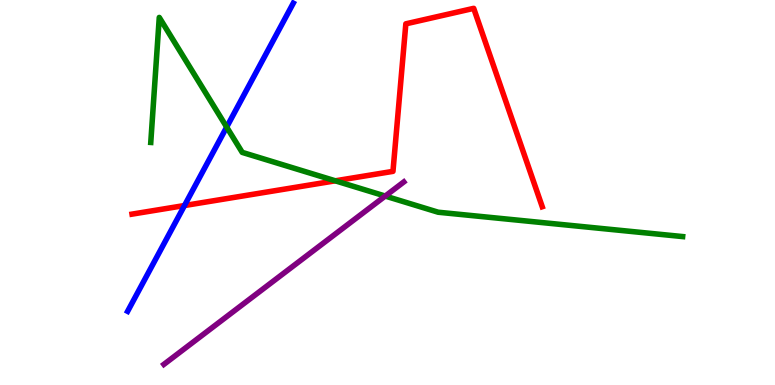[{'lines': ['blue', 'red'], 'intersections': [{'x': 2.38, 'y': 4.66}]}, {'lines': ['green', 'red'], 'intersections': [{'x': 4.33, 'y': 5.3}]}, {'lines': ['purple', 'red'], 'intersections': []}, {'lines': ['blue', 'green'], 'intersections': [{'x': 2.92, 'y': 6.7}]}, {'lines': ['blue', 'purple'], 'intersections': []}, {'lines': ['green', 'purple'], 'intersections': [{'x': 4.97, 'y': 4.91}]}]